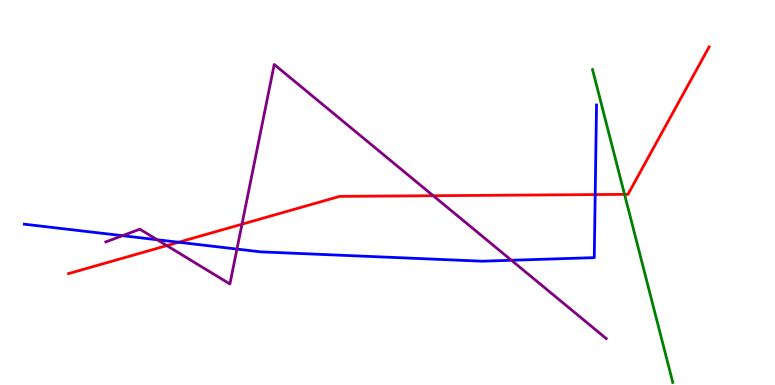[{'lines': ['blue', 'red'], 'intersections': [{'x': 2.3, 'y': 3.71}, {'x': 7.68, 'y': 4.95}]}, {'lines': ['green', 'red'], 'intersections': [{'x': 8.06, 'y': 4.95}]}, {'lines': ['purple', 'red'], 'intersections': [{'x': 2.15, 'y': 3.62}, {'x': 3.12, 'y': 4.18}, {'x': 5.59, 'y': 4.92}]}, {'lines': ['blue', 'green'], 'intersections': []}, {'lines': ['blue', 'purple'], 'intersections': [{'x': 1.58, 'y': 3.88}, {'x': 2.03, 'y': 3.77}, {'x': 3.06, 'y': 3.53}, {'x': 6.6, 'y': 3.24}]}, {'lines': ['green', 'purple'], 'intersections': []}]